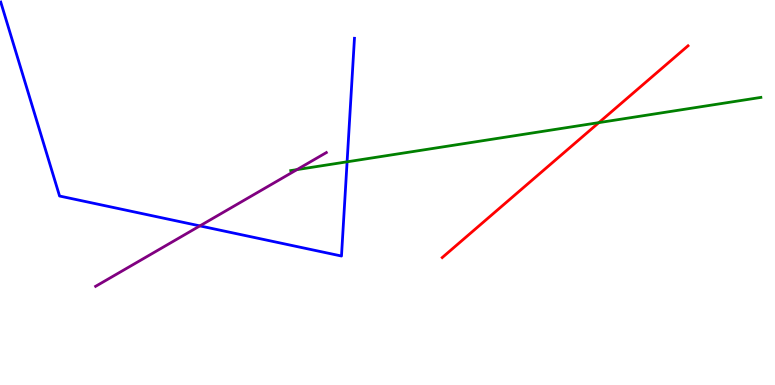[{'lines': ['blue', 'red'], 'intersections': []}, {'lines': ['green', 'red'], 'intersections': [{'x': 7.73, 'y': 6.81}]}, {'lines': ['purple', 'red'], 'intersections': []}, {'lines': ['blue', 'green'], 'intersections': [{'x': 4.48, 'y': 5.8}]}, {'lines': ['blue', 'purple'], 'intersections': [{'x': 2.58, 'y': 4.13}]}, {'lines': ['green', 'purple'], 'intersections': [{'x': 3.83, 'y': 5.59}]}]